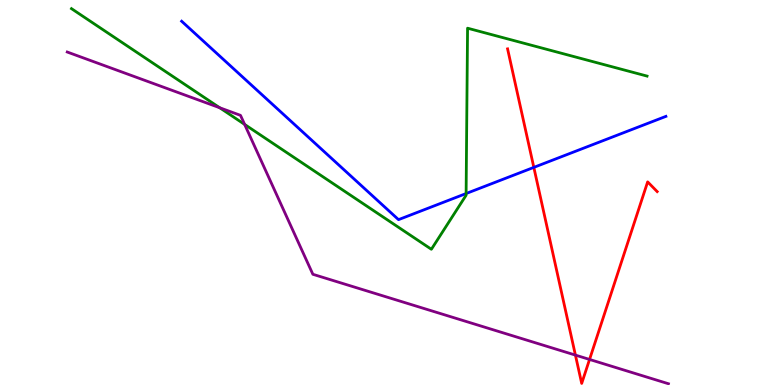[{'lines': ['blue', 'red'], 'intersections': [{'x': 6.89, 'y': 5.65}]}, {'lines': ['green', 'red'], 'intersections': []}, {'lines': ['purple', 'red'], 'intersections': [{'x': 7.42, 'y': 0.777}, {'x': 7.61, 'y': 0.664}]}, {'lines': ['blue', 'green'], 'intersections': [{'x': 6.01, 'y': 4.97}]}, {'lines': ['blue', 'purple'], 'intersections': []}, {'lines': ['green', 'purple'], 'intersections': [{'x': 2.83, 'y': 7.2}, {'x': 3.16, 'y': 6.77}]}]